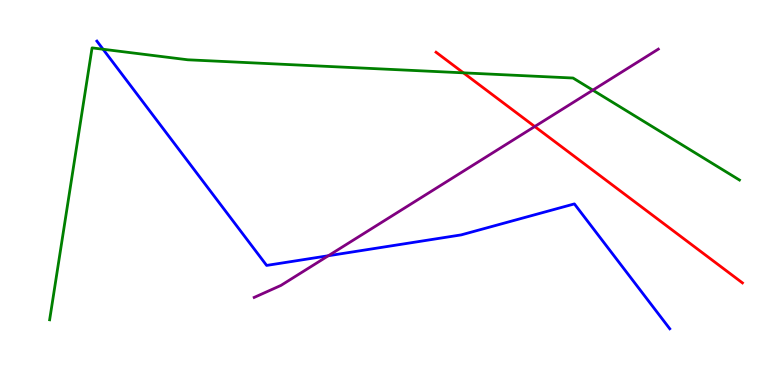[{'lines': ['blue', 'red'], 'intersections': []}, {'lines': ['green', 'red'], 'intersections': [{'x': 5.98, 'y': 8.11}]}, {'lines': ['purple', 'red'], 'intersections': [{'x': 6.9, 'y': 6.71}]}, {'lines': ['blue', 'green'], 'intersections': [{'x': 1.33, 'y': 8.72}]}, {'lines': ['blue', 'purple'], 'intersections': [{'x': 4.24, 'y': 3.36}]}, {'lines': ['green', 'purple'], 'intersections': [{'x': 7.65, 'y': 7.66}]}]